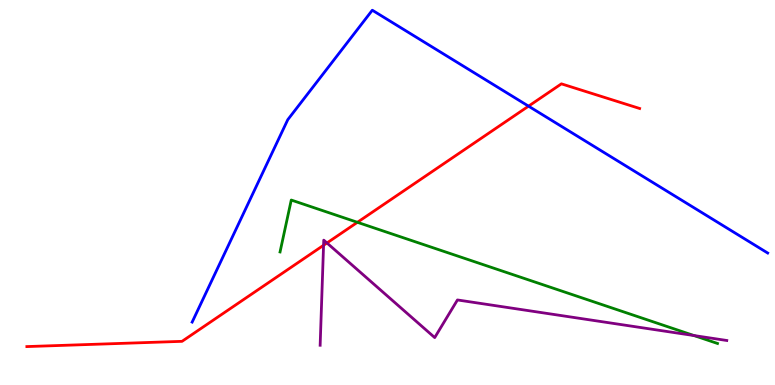[{'lines': ['blue', 'red'], 'intersections': [{'x': 6.82, 'y': 7.24}]}, {'lines': ['green', 'red'], 'intersections': [{'x': 4.61, 'y': 4.23}]}, {'lines': ['purple', 'red'], 'intersections': [{'x': 4.18, 'y': 3.63}, {'x': 4.22, 'y': 3.69}]}, {'lines': ['blue', 'green'], 'intersections': []}, {'lines': ['blue', 'purple'], 'intersections': []}, {'lines': ['green', 'purple'], 'intersections': [{'x': 8.95, 'y': 1.28}]}]